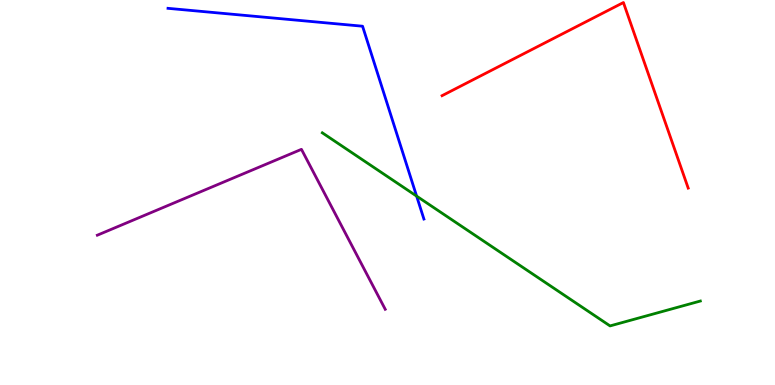[{'lines': ['blue', 'red'], 'intersections': []}, {'lines': ['green', 'red'], 'intersections': []}, {'lines': ['purple', 'red'], 'intersections': []}, {'lines': ['blue', 'green'], 'intersections': [{'x': 5.38, 'y': 4.91}]}, {'lines': ['blue', 'purple'], 'intersections': []}, {'lines': ['green', 'purple'], 'intersections': []}]